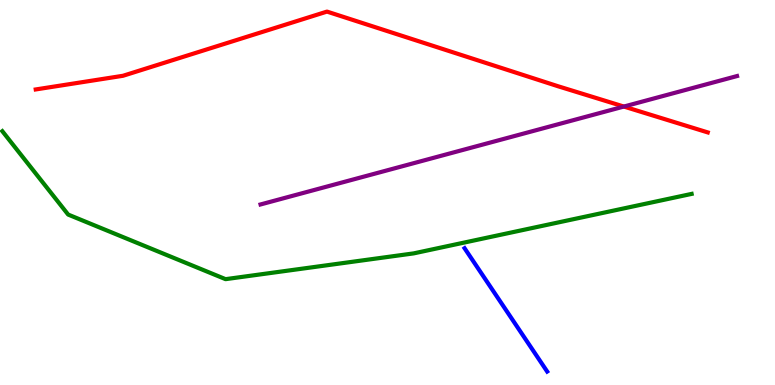[{'lines': ['blue', 'red'], 'intersections': []}, {'lines': ['green', 'red'], 'intersections': []}, {'lines': ['purple', 'red'], 'intersections': [{'x': 8.05, 'y': 7.23}]}, {'lines': ['blue', 'green'], 'intersections': []}, {'lines': ['blue', 'purple'], 'intersections': []}, {'lines': ['green', 'purple'], 'intersections': []}]